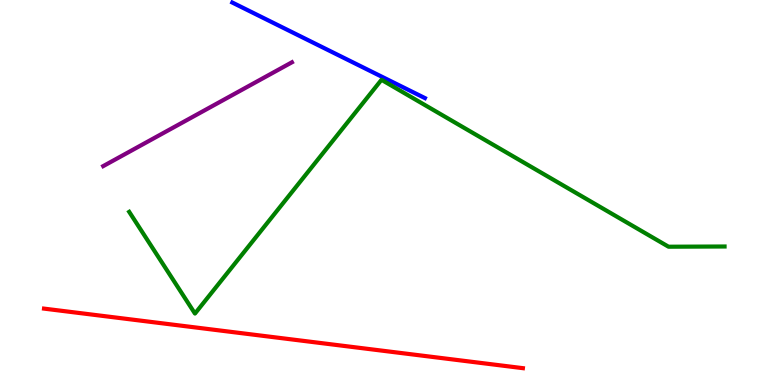[{'lines': ['blue', 'red'], 'intersections': []}, {'lines': ['green', 'red'], 'intersections': []}, {'lines': ['purple', 'red'], 'intersections': []}, {'lines': ['blue', 'green'], 'intersections': []}, {'lines': ['blue', 'purple'], 'intersections': []}, {'lines': ['green', 'purple'], 'intersections': []}]